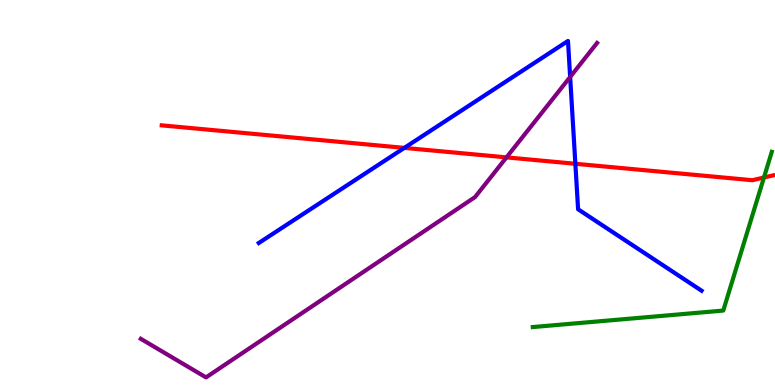[{'lines': ['blue', 'red'], 'intersections': [{'x': 5.22, 'y': 6.16}, {'x': 7.42, 'y': 5.75}]}, {'lines': ['green', 'red'], 'intersections': [{'x': 9.86, 'y': 5.39}]}, {'lines': ['purple', 'red'], 'intersections': [{'x': 6.54, 'y': 5.91}]}, {'lines': ['blue', 'green'], 'intersections': []}, {'lines': ['blue', 'purple'], 'intersections': [{'x': 7.36, 'y': 8.0}]}, {'lines': ['green', 'purple'], 'intersections': []}]